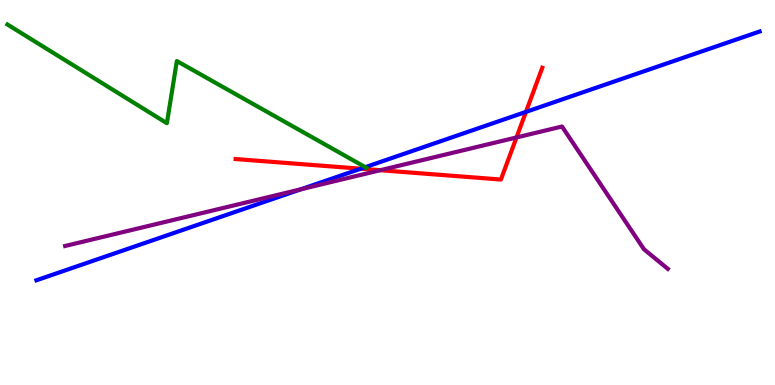[{'lines': ['blue', 'red'], 'intersections': [{'x': 4.65, 'y': 5.62}, {'x': 6.79, 'y': 7.09}]}, {'lines': ['green', 'red'], 'intersections': []}, {'lines': ['purple', 'red'], 'intersections': [{'x': 4.91, 'y': 5.58}, {'x': 6.66, 'y': 6.43}]}, {'lines': ['blue', 'green'], 'intersections': [{'x': 4.71, 'y': 5.66}]}, {'lines': ['blue', 'purple'], 'intersections': [{'x': 3.88, 'y': 5.08}]}, {'lines': ['green', 'purple'], 'intersections': []}]